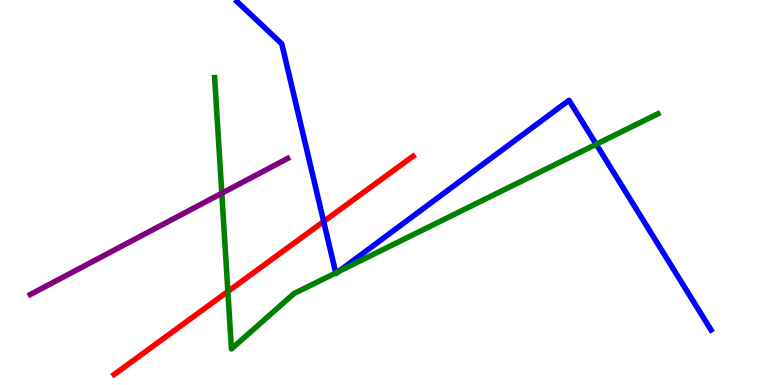[{'lines': ['blue', 'red'], 'intersections': [{'x': 4.18, 'y': 4.25}]}, {'lines': ['green', 'red'], 'intersections': [{'x': 2.94, 'y': 2.43}]}, {'lines': ['purple', 'red'], 'intersections': []}, {'lines': ['blue', 'green'], 'intersections': [{'x': 4.33, 'y': 2.91}, {'x': 4.37, 'y': 2.94}, {'x': 7.69, 'y': 6.25}]}, {'lines': ['blue', 'purple'], 'intersections': []}, {'lines': ['green', 'purple'], 'intersections': [{'x': 2.86, 'y': 4.98}]}]